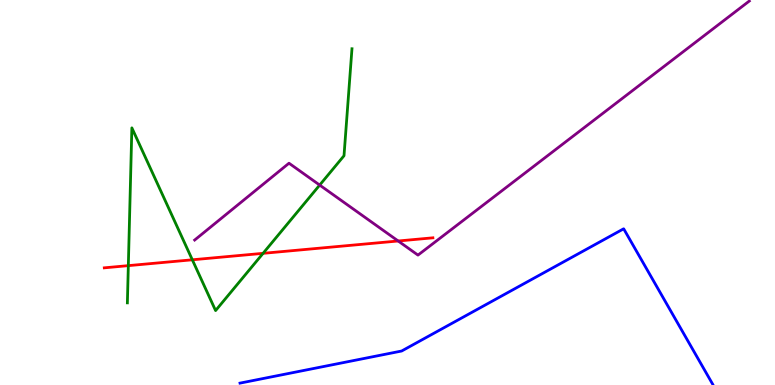[{'lines': ['blue', 'red'], 'intersections': []}, {'lines': ['green', 'red'], 'intersections': [{'x': 1.66, 'y': 3.1}, {'x': 2.48, 'y': 3.25}, {'x': 3.39, 'y': 3.42}]}, {'lines': ['purple', 'red'], 'intersections': [{'x': 5.14, 'y': 3.74}]}, {'lines': ['blue', 'green'], 'intersections': []}, {'lines': ['blue', 'purple'], 'intersections': []}, {'lines': ['green', 'purple'], 'intersections': [{'x': 4.12, 'y': 5.19}]}]